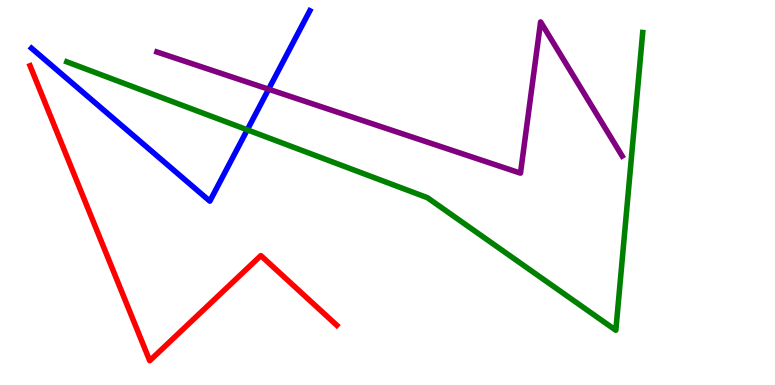[{'lines': ['blue', 'red'], 'intersections': []}, {'lines': ['green', 'red'], 'intersections': []}, {'lines': ['purple', 'red'], 'intersections': []}, {'lines': ['blue', 'green'], 'intersections': [{'x': 3.19, 'y': 6.63}]}, {'lines': ['blue', 'purple'], 'intersections': [{'x': 3.47, 'y': 7.68}]}, {'lines': ['green', 'purple'], 'intersections': []}]